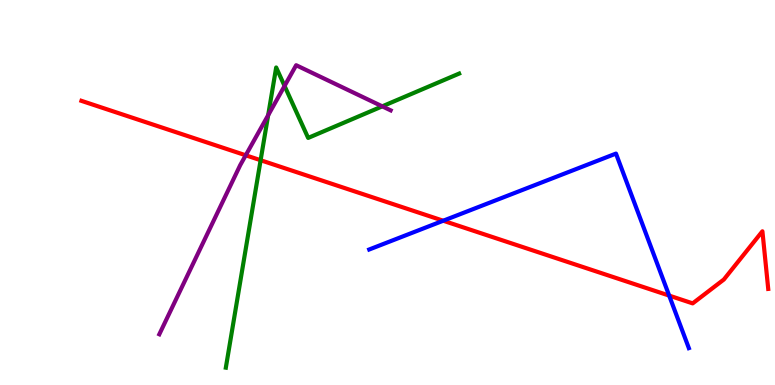[{'lines': ['blue', 'red'], 'intersections': [{'x': 5.72, 'y': 4.27}, {'x': 8.63, 'y': 2.32}]}, {'lines': ['green', 'red'], 'intersections': [{'x': 3.36, 'y': 5.84}]}, {'lines': ['purple', 'red'], 'intersections': [{'x': 3.17, 'y': 5.97}]}, {'lines': ['blue', 'green'], 'intersections': []}, {'lines': ['blue', 'purple'], 'intersections': []}, {'lines': ['green', 'purple'], 'intersections': [{'x': 3.46, 'y': 7.01}, {'x': 3.67, 'y': 7.77}, {'x': 4.93, 'y': 7.24}]}]